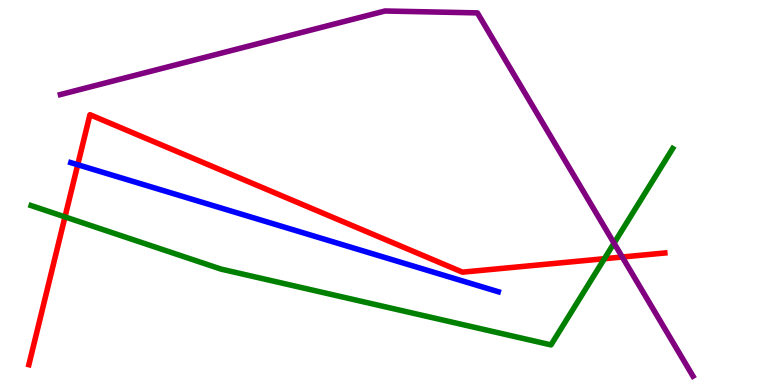[{'lines': ['blue', 'red'], 'intersections': [{'x': 1.0, 'y': 5.72}]}, {'lines': ['green', 'red'], 'intersections': [{'x': 0.838, 'y': 4.37}, {'x': 7.8, 'y': 3.28}]}, {'lines': ['purple', 'red'], 'intersections': [{'x': 8.03, 'y': 3.32}]}, {'lines': ['blue', 'green'], 'intersections': []}, {'lines': ['blue', 'purple'], 'intersections': []}, {'lines': ['green', 'purple'], 'intersections': [{'x': 7.92, 'y': 3.68}]}]